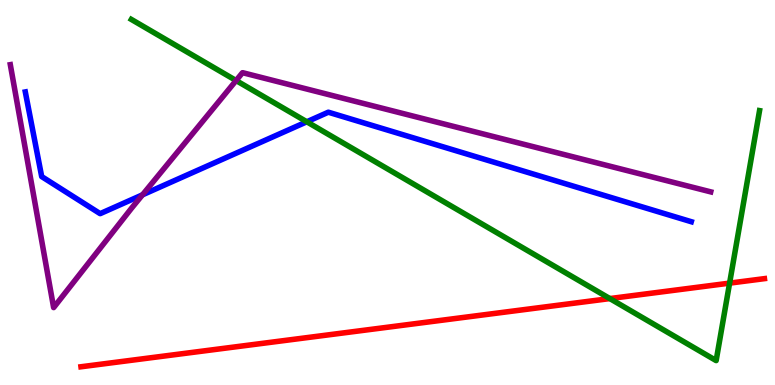[{'lines': ['blue', 'red'], 'intersections': []}, {'lines': ['green', 'red'], 'intersections': [{'x': 7.87, 'y': 2.24}, {'x': 9.41, 'y': 2.65}]}, {'lines': ['purple', 'red'], 'intersections': []}, {'lines': ['blue', 'green'], 'intersections': [{'x': 3.96, 'y': 6.84}]}, {'lines': ['blue', 'purple'], 'intersections': [{'x': 1.84, 'y': 4.94}]}, {'lines': ['green', 'purple'], 'intersections': [{'x': 3.05, 'y': 7.91}]}]